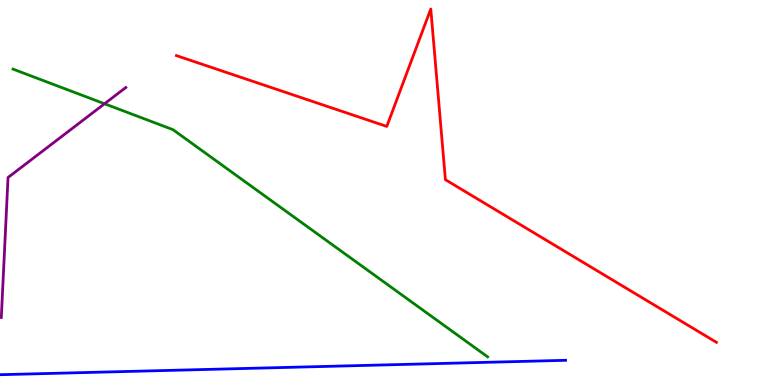[{'lines': ['blue', 'red'], 'intersections': []}, {'lines': ['green', 'red'], 'intersections': []}, {'lines': ['purple', 'red'], 'intersections': []}, {'lines': ['blue', 'green'], 'intersections': []}, {'lines': ['blue', 'purple'], 'intersections': []}, {'lines': ['green', 'purple'], 'intersections': [{'x': 1.35, 'y': 7.31}]}]